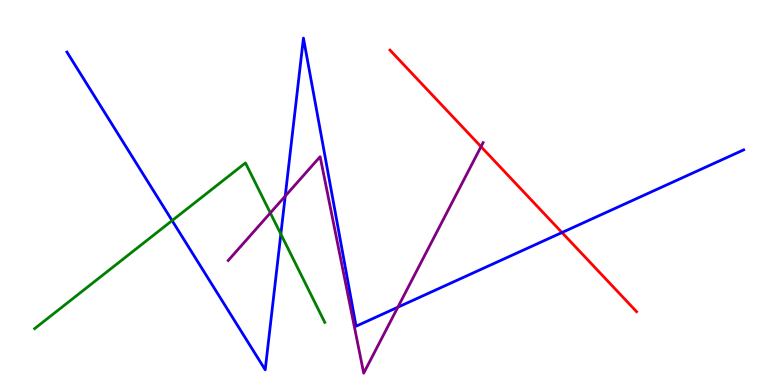[{'lines': ['blue', 'red'], 'intersections': [{'x': 7.25, 'y': 3.96}]}, {'lines': ['green', 'red'], 'intersections': []}, {'lines': ['purple', 'red'], 'intersections': [{'x': 6.21, 'y': 6.19}]}, {'lines': ['blue', 'green'], 'intersections': [{'x': 2.22, 'y': 4.27}, {'x': 3.62, 'y': 3.92}]}, {'lines': ['blue', 'purple'], 'intersections': [{'x': 3.68, 'y': 4.91}, {'x': 5.13, 'y': 2.02}]}, {'lines': ['green', 'purple'], 'intersections': [{'x': 3.49, 'y': 4.47}]}]